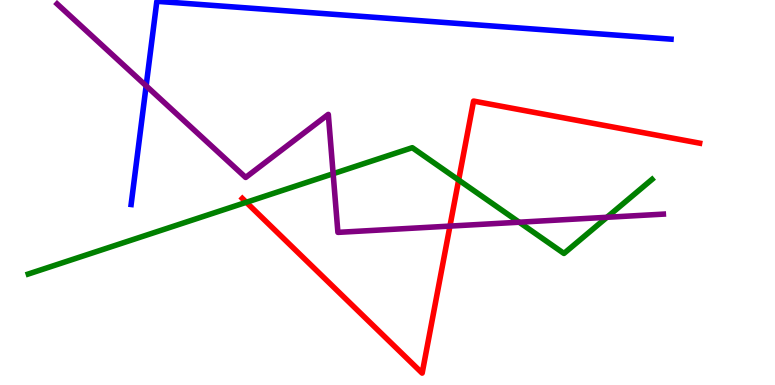[{'lines': ['blue', 'red'], 'intersections': []}, {'lines': ['green', 'red'], 'intersections': [{'x': 3.18, 'y': 4.75}, {'x': 5.92, 'y': 5.32}]}, {'lines': ['purple', 'red'], 'intersections': [{'x': 5.81, 'y': 4.13}]}, {'lines': ['blue', 'green'], 'intersections': []}, {'lines': ['blue', 'purple'], 'intersections': [{'x': 1.89, 'y': 7.77}]}, {'lines': ['green', 'purple'], 'intersections': [{'x': 4.3, 'y': 5.49}, {'x': 6.7, 'y': 4.23}, {'x': 7.83, 'y': 4.36}]}]